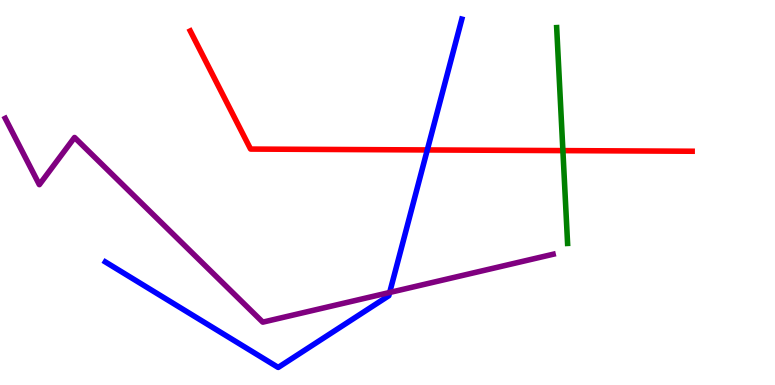[{'lines': ['blue', 'red'], 'intersections': [{'x': 5.51, 'y': 6.11}]}, {'lines': ['green', 'red'], 'intersections': [{'x': 7.26, 'y': 6.09}]}, {'lines': ['purple', 'red'], 'intersections': []}, {'lines': ['blue', 'green'], 'intersections': []}, {'lines': ['blue', 'purple'], 'intersections': [{'x': 5.03, 'y': 2.4}]}, {'lines': ['green', 'purple'], 'intersections': []}]